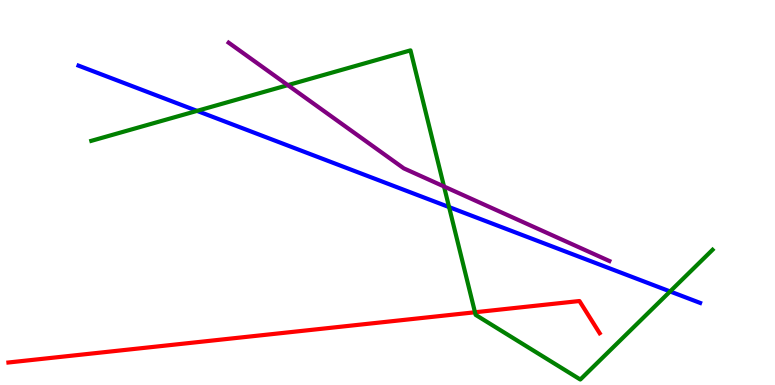[{'lines': ['blue', 'red'], 'intersections': []}, {'lines': ['green', 'red'], 'intersections': [{'x': 6.13, 'y': 1.89}]}, {'lines': ['purple', 'red'], 'intersections': []}, {'lines': ['blue', 'green'], 'intersections': [{'x': 2.54, 'y': 7.12}, {'x': 5.79, 'y': 4.62}, {'x': 8.65, 'y': 2.43}]}, {'lines': ['blue', 'purple'], 'intersections': []}, {'lines': ['green', 'purple'], 'intersections': [{'x': 3.71, 'y': 7.79}, {'x': 5.73, 'y': 5.16}]}]